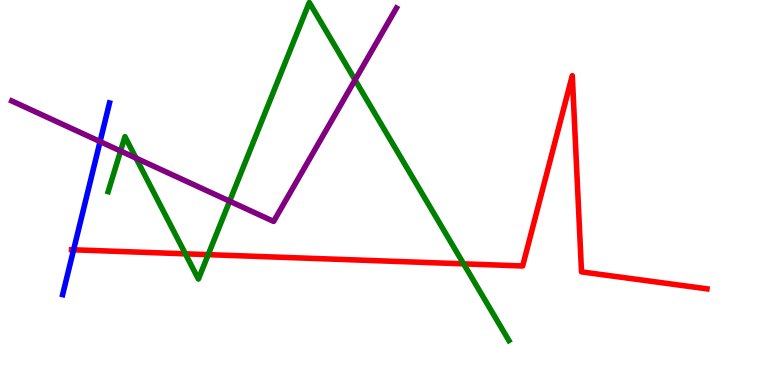[{'lines': ['blue', 'red'], 'intersections': [{'x': 0.95, 'y': 3.51}]}, {'lines': ['green', 'red'], 'intersections': [{'x': 2.39, 'y': 3.41}, {'x': 2.69, 'y': 3.39}, {'x': 5.98, 'y': 3.15}]}, {'lines': ['purple', 'red'], 'intersections': []}, {'lines': ['blue', 'green'], 'intersections': []}, {'lines': ['blue', 'purple'], 'intersections': [{'x': 1.29, 'y': 6.32}]}, {'lines': ['green', 'purple'], 'intersections': [{'x': 1.56, 'y': 6.08}, {'x': 1.76, 'y': 5.89}, {'x': 2.96, 'y': 4.77}, {'x': 4.58, 'y': 7.92}]}]